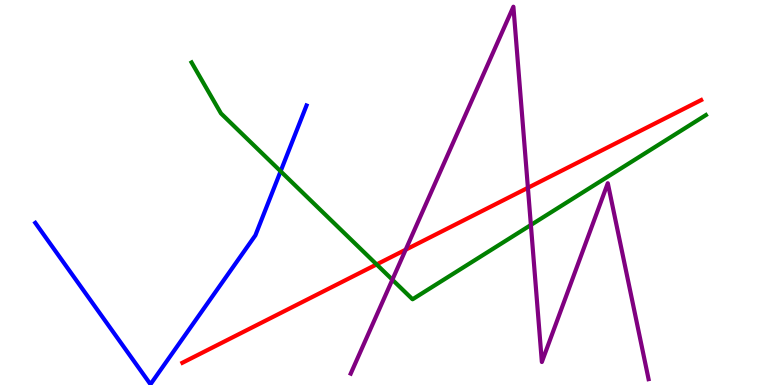[{'lines': ['blue', 'red'], 'intersections': []}, {'lines': ['green', 'red'], 'intersections': [{'x': 4.86, 'y': 3.13}]}, {'lines': ['purple', 'red'], 'intersections': [{'x': 5.23, 'y': 3.51}, {'x': 6.81, 'y': 5.12}]}, {'lines': ['blue', 'green'], 'intersections': [{'x': 3.62, 'y': 5.55}]}, {'lines': ['blue', 'purple'], 'intersections': []}, {'lines': ['green', 'purple'], 'intersections': [{'x': 5.06, 'y': 2.74}, {'x': 6.85, 'y': 4.16}]}]